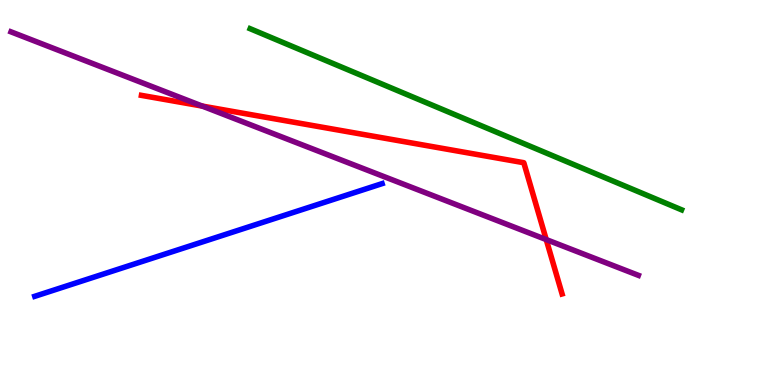[{'lines': ['blue', 'red'], 'intersections': []}, {'lines': ['green', 'red'], 'intersections': []}, {'lines': ['purple', 'red'], 'intersections': [{'x': 2.61, 'y': 7.24}, {'x': 7.05, 'y': 3.78}]}, {'lines': ['blue', 'green'], 'intersections': []}, {'lines': ['blue', 'purple'], 'intersections': []}, {'lines': ['green', 'purple'], 'intersections': []}]